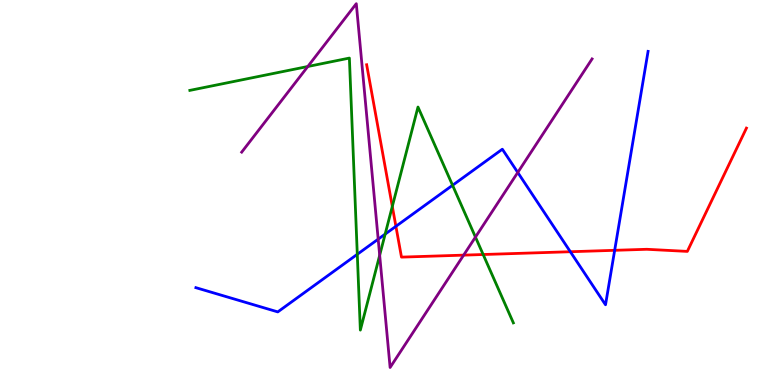[{'lines': ['blue', 'red'], 'intersections': [{'x': 5.11, 'y': 4.12}, {'x': 7.36, 'y': 3.46}, {'x': 7.93, 'y': 3.5}]}, {'lines': ['green', 'red'], 'intersections': [{'x': 5.06, 'y': 4.64}, {'x': 6.23, 'y': 3.39}]}, {'lines': ['purple', 'red'], 'intersections': [{'x': 5.98, 'y': 3.37}]}, {'lines': ['blue', 'green'], 'intersections': [{'x': 4.61, 'y': 3.39}, {'x': 4.97, 'y': 3.92}, {'x': 5.84, 'y': 5.19}]}, {'lines': ['blue', 'purple'], 'intersections': [{'x': 4.88, 'y': 3.79}, {'x': 6.68, 'y': 5.52}]}, {'lines': ['green', 'purple'], 'intersections': [{'x': 3.97, 'y': 8.27}, {'x': 4.9, 'y': 3.37}, {'x': 6.13, 'y': 3.84}]}]